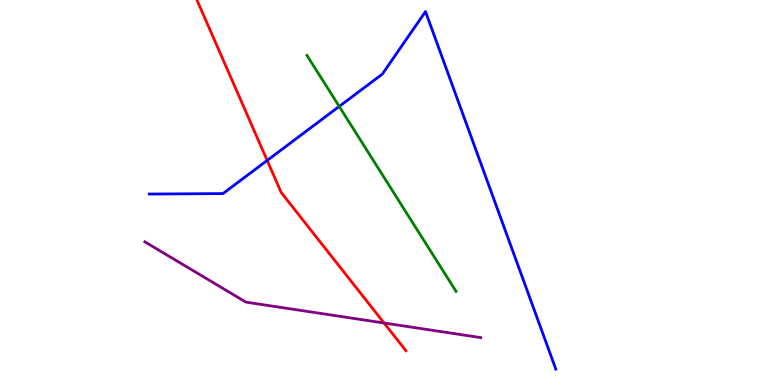[{'lines': ['blue', 'red'], 'intersections': [{'x': 3.45, 'y': 5.83}]}, {'lines': ['green', 'red'], 'intersections': []}, {'lines': ['purple', 'red'], 'intersections': [{'x': 4.96, 'y': 1.61}]}, {'lines': ['blue', 'green'], 'intersections': [{'x': 4.38, 'y': 7.24}]}, {'lines': ['blue', 'purple'], 'intersections': []}, {'lines': ['green', 'purple'], 'intersections': []}]